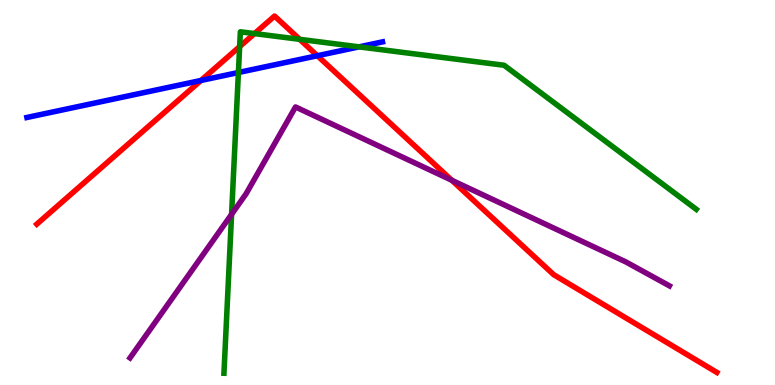[{'lines': ['blue', 'red'], 'intersections': [{'x': 2.59, 'y': 7.91}, {'x': 4.1, 'y': 8.55}]}, {'lines': ['green', 'red'], 'intersections': [{'x': 3.09, 'y': 8.79}, {'x': 3.28, 'y': 9.13}, {'x': 3.87, 'y': 8.98}]}, {'lines': ['purple', 'red'], 'intersections': [{'x': 5.83, 'y': 5.32}]}, {'lines': ['blue', 'green'], 'intersections': [{'x': 3.08, 'y': 8.12}, {'x': 4.63, 'y': 8.78}]}, {'lines': ['blue', 'purple'], 'intersections': []}, {'lines': ['green', 'purple'], 'intersections': [{'x': 2.99, 'y': 4.43}]}]